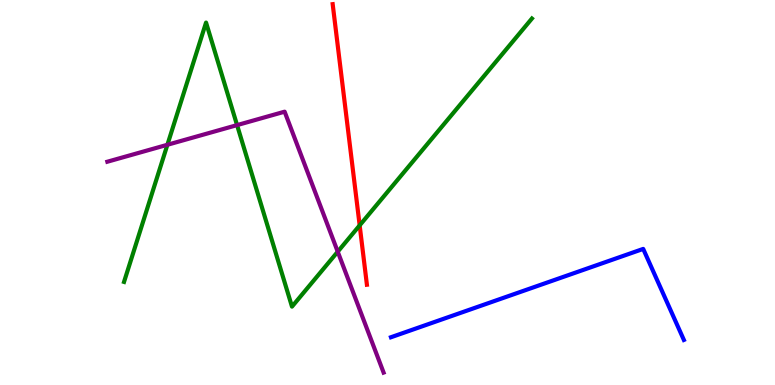[{'lines': ['blue', 'red'], 'intersections': []}, {'lines': ['green', 'red'], 'intersections': [{'x': 4.64, 'y': 4.15}]}, {'lines': ['purple', 'red'], 'intersections': []}, {'lines': ['blue', 'green'], 'intersections': []}, {'lines': ['blue', 'purple'], 'intersections': []}, {'lines': ['green', 'purple'], 'intersections': [{'x': 2.16, 'y': 6.24}, {'x': 3.06, 'y': 6.75}, {'x': 4.36, 'y': 3.46}]}]